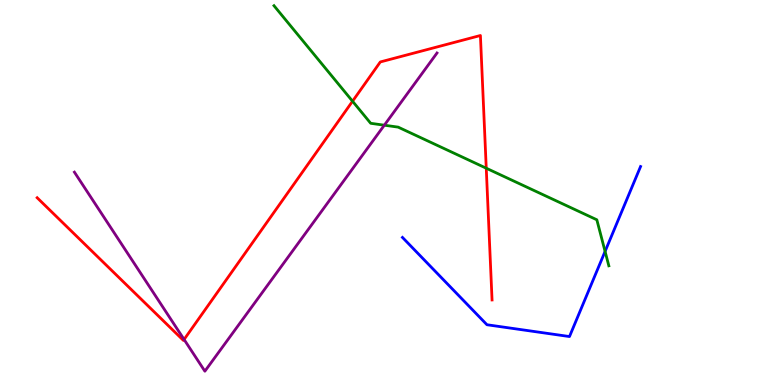[{'lines': ['blue', 'red'], 'intersections': []}, {'lines': ['green', 'red'], 'intersections': [{'x': 4.55, 'y': 7.37}, {'x': 6.27, 'y': 5.63}]}, {'lines': ['purple', 'red'], 'intersections': [{'x': 2.38, 'y': 1.18}]}, {'lines': ['blue', 'green'], 'intersections': [{'x': 7.81, 'y': 3.47}]}, {'lines': ['blue', 'purple'], 'intersections': []}, {'lines': ['green', 'purple'], 'intersections': [{'x': 4.96, 'y': 6.75}]}]